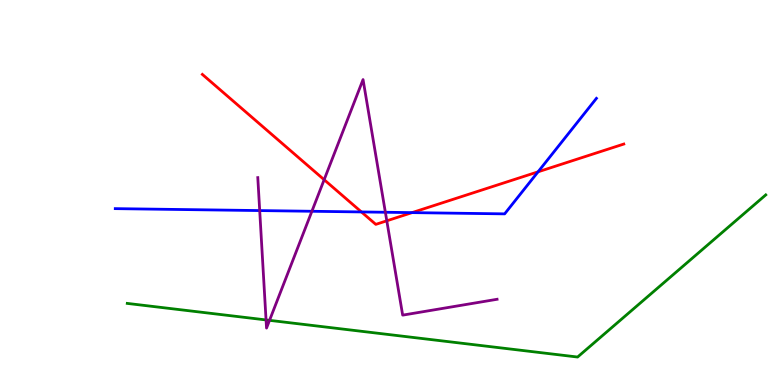[{'lines': ['blue', 'red'], 'intersections': [{'x': 4.66, 'y': 4.5}, {'x': 5.32, 'y': 4.48}, {'x': 6.94, 'y': 5.54}]}, {'lines': ['green', 'red'], 'intersections': []}, {'lines': ['purple', 'red'], 'intersections': [{'x': 4.18, 'y': 5.33}, {'x': 4.99, 'y': 4.26}]}, {'lines': ['blue', 'green'], 'intersections': []}, {'lines': ['blue', 'purple'], 'intersections': [{'x': 3.35, 'y': 4.53}, {'x': 4.02, 'y': 4.51}, {'x': 4.97, 'y': 4.49}]}, {'lines': ['green', 'purple'], 'intersections': [{'x': 3.43, 'y': 1.69}, {'x': 3.48, 'y': 1.68}]}]